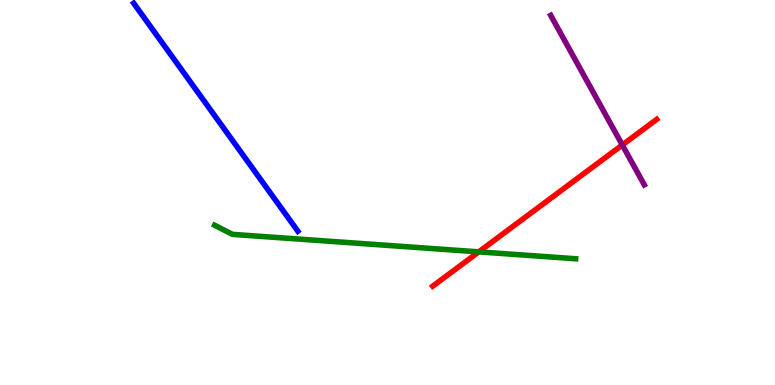[{'lines': ['blue', 'red'], 'intersections': []}, {'lines': ['green', 'red'], 'intersections': [{'x': 6.18, 'y': 3.46}]}, {'lines': ['purple', 'red'], 'intersections': [{'x': 8.03, 'y': 6.23}]}, {'lines': ['blue', 'green'], 'intersections': []}, {'lines': ['blue', 'purple'], 'intersections': []}, {'lines': ['green', 'purple'], 'intersections': []}]